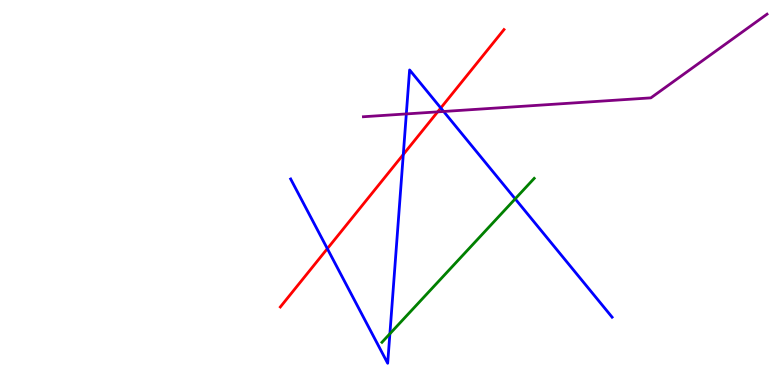[{'lines': ['blue', 'red'], 'intersections': [{'x': 4.22, 'y': 3.54}, {'x': 5.2, 'y': 5.99}, {'x': 5.69, 'y': 7.2}]}, {'lines': ['green', 'red'], 'intersections': []}, {'lines': ['purple', 'red'], 'intersections': [{'x': 5.65, 'y': 7.09}]}, {'lines': ['blue', 'green'], 'intersections': [{'x': 5.03, 'y': 1.33}, {'x': 6.65, 'y': 4.84}]}, {'lines': ['blue', 'purple'], 'intersections': [{'x': 5.24, 'y': 7.04}, {'x': 5.72, 'y': 7.1}]}, {'lines': ['green', 'purple'], 'intersections': []}]